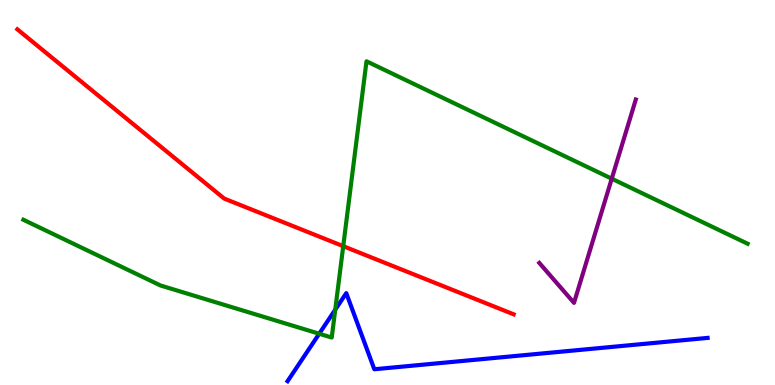[{'lines': ['blue', 'red'], 'intersections': []}, {'lines': ['green', 'red'], 'intersections': [{'x': 4.43, 'y': 3.61}]}, {'lines': ['purple', 'red'], 'intersections': []}, {'lines': ['blue', 'green'], 'intersections': [{'x': 4.12, 'y': 1.33}, {'x': 4.33, 'y': 1.96}]}, {'lines': ['blue', 'purple'], 'intersections': []}, {'lines': ['green', 'purple'], 'intersections': [{'x': 7.89, 'y': 5.36}]}]